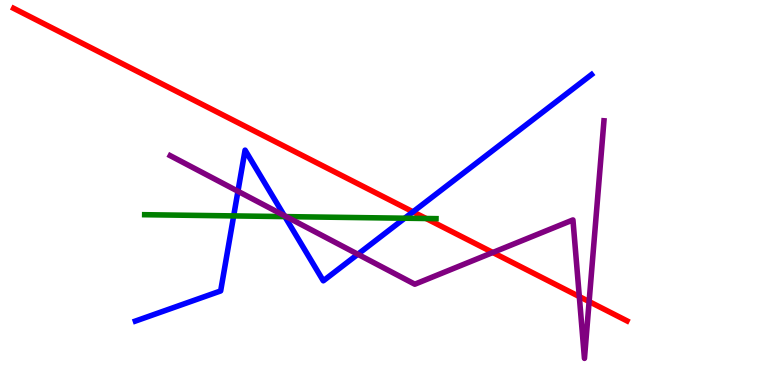[{'lines': ['blue', 'red'], 'intersections': [{'x': 5.33, 'y': 4.5}]}, {'lines': ['green', 'red'], 'intersections': [{'x': 5.5, 'y': 4.32}]}, {'lines': ['purple', 'red'], 'intersections': [{'x': 6.36, 'y': 3.44}, {'x': 7.48, 'y': 2.3}, {'x': 7.6, 'y': 2.17}]}, {'lines': ['blue', 'green'], 'intersections': [{'x': 3.02, 'y': 4.39}, {'x': 3.68, 'y': 4.37}, {'x': 5.22, 'y': 4.33}]}, {'lines': ['blue', 'purple'], 'intersections': [{'x': 3.07, 'y': 5.03}, {'x': 3.67, 'y': 4.4}, {'x': 4.62, 'y': 3.4}]}, {'lines': ['green', 'purple'], 'intersections': [{'x': 3.69, 'y': 4.37}]}]